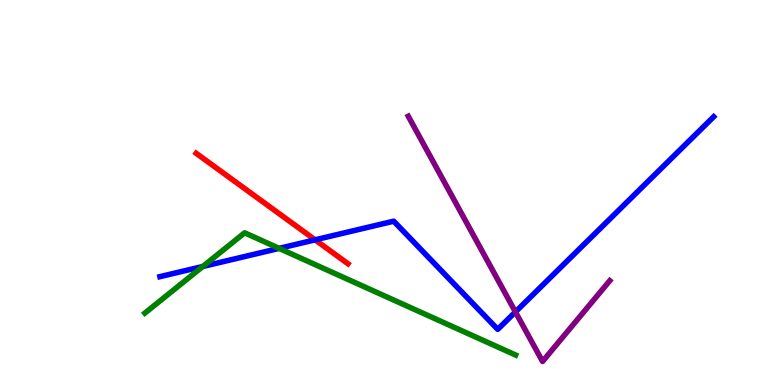[{'lines': ['blue', 'red'], 'intersections': [{'x': 4.07, 'y': 3.77}]}, {'lines': ['green', 'red'], 'intersections': []}, {'lines': ['purple', 'red'], 'intersections': []}, {'lines': ['blue', 'green'], 'intersections': [{'x': 2.62, 'y': 3.08}, {'x': 3.6, 'y': 3.55}]}, {'lines': ['blue', 'purple'], 'intersections': [{'x': 6.65, 'y': 1.9}]}, {'lines': ['green', 'purple'], 'intersections': []}]